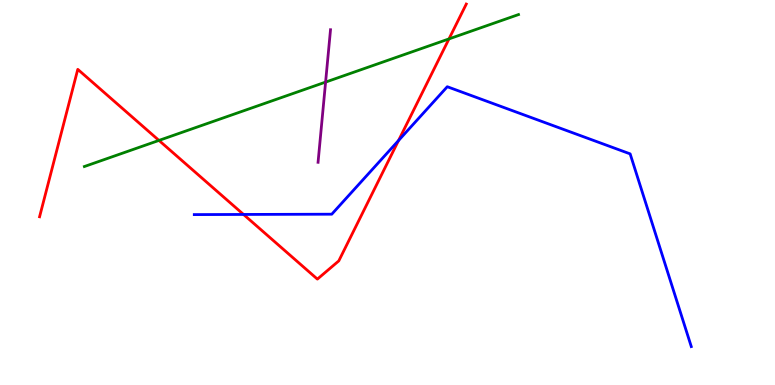[{'lines': ['blue', 'red'], 'intersections': [{'x': 3.14, 'y': 4.43}, {'x': 5.14, 'y': 6.35}]}, {'lines': ['green', 'red'], 'intersections': [{'x': 2.05, 'y': 6.35}, {'x': 5.79, 'y': 8.99}]}, {'lines': ['purple', 'red'], 'intersections': []}, {'lines': ['blue', 'green'], 'intersections': []}, {'lines': ['blue', 'purple'], 'intersections': []}, {'lines': ['green', 'purple'], 'intersections': [{'x': 4.2, 'y': 7.87}]}]